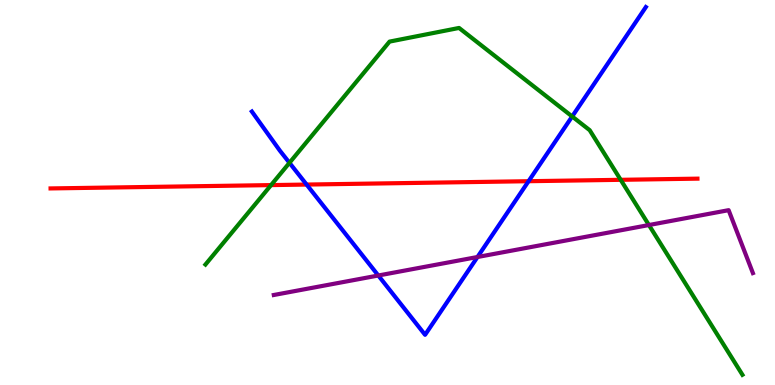[{'lines': ['blue', 'red'], 'intersections': [{'x': 3.96, 'y': 5.21}, {'x': 6.82, 'y': 5.29}]}, {'lines': ['green', 'red'], 'intersections': [{'x': 3.5, 'y': 5.19}, {'x': 8.01, 'y': 5.33}]}, {'lines': ['purple', 'red'], 'intersections': []}, {'lines': ['blue', 'green'], 'intersections': [{'x': 3.73, 'y': 5.77}, {'x': 7.38, 'y': 6.97}]}, {'lines': ['blue', 'purple'], 'intersections': [{'x': 4.88, 'y': 2.84}, {'x': 6.16, 'y': 3.32}]}, {'lines': ['green', 'purple'], 'intersections': [{'x': 8.37, 'y': 4.15}]}]